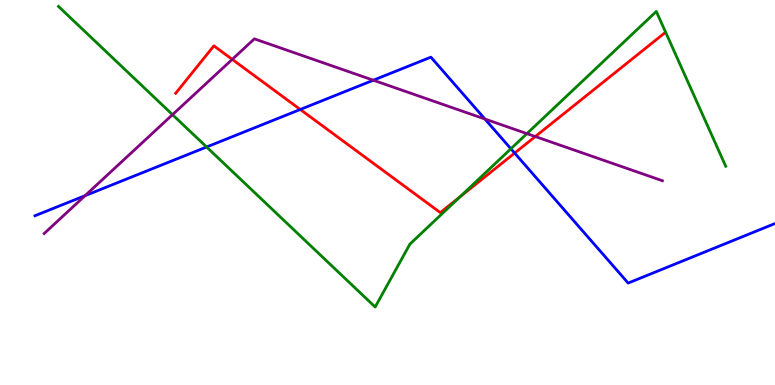[{'lines': ['blue', 'red'], 'intersections': [{'x': 3.87, 'y': 7.16}, {'x': 6.64, 'y': 6.02}]}, {'lines': ['green', 'red'], 'intersections': [{'x': 5.93, 'y': 4.89}]}, {'lines': ['purple', 'red'], 'intersections': [{'x': 3.0, 'y': 8.46}, {'x': 6.91, 'y': 6.45}]}, {'lines': ['blue', 'green'], 'intersections': [{'x': 2.67, 'y': 6.18}, {'x': 6.59, 'y': 6.14}]}, {'lines': ['blue', 'purple'], 'intersections': [{'x': 1.1, 'y': 4.92}, {'x': 4.82, 'y': 7.92}, {'x': 6.26, 'y': 6.91}]}, {'lines': ['green', 'purple'], 'intersections': [{'x': 2.23, 'y': 7.02}, {'x': 6.8, 'y': 6.53}]}]